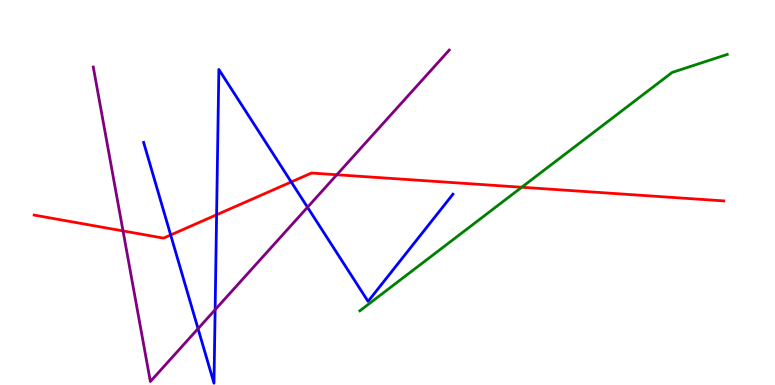[{'lines': ['blue', 'red'], 'intersections': [{'x': 2.2, 'y': 3.9}, {'x': 2.79, 'y': 4.42}, {'x': 3.76, 'y': 5.27}]}, {'lines': ['green', 'red'], 'intersections': [{'x': 6.73, 'y': 5.14}]}, {'lines': ['purple', 'red'], 'intersections': [{'x': 1.59, 'y': 4.0}, {'x': 4.35, 'y': 5.46}]}, {'lines': ['blue', 'green'], 'intersections': []}, {'lines': ['blue', 'purple'], 'intersections': [{'x': 2.56, 'y': 1.46}, {'x': 2.78, 'y': 1.96}, {'x': 3.97, 'y': 4.62}]}, {'lines': ['green', 'purple'], 'intersections': []}]